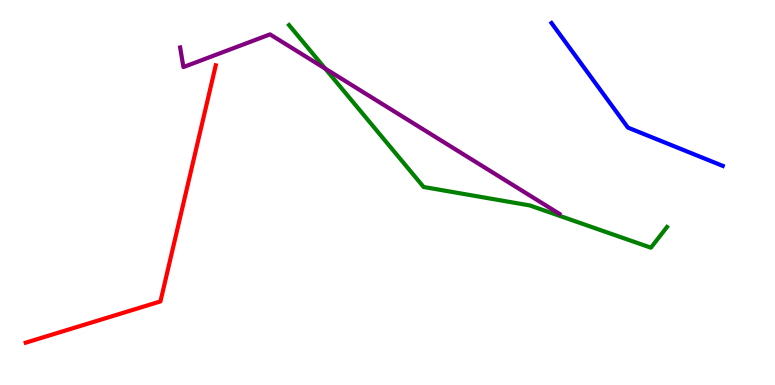[{'lines': ['blue', 'red'], 'intersections': []}, {'lines': ['green', 'red'], 'intersections': []}, {'lines': ['purple', 'red'], 'intersections': []}, {'lines': ['blue', 'green'], 'intersections': []}, {'lines': ['blue', 'purple'], 'intersections': []}, {'lines': ['green', 'purple'], 'intersections': [{'x': 4.2, 'y': 8.22}]}]